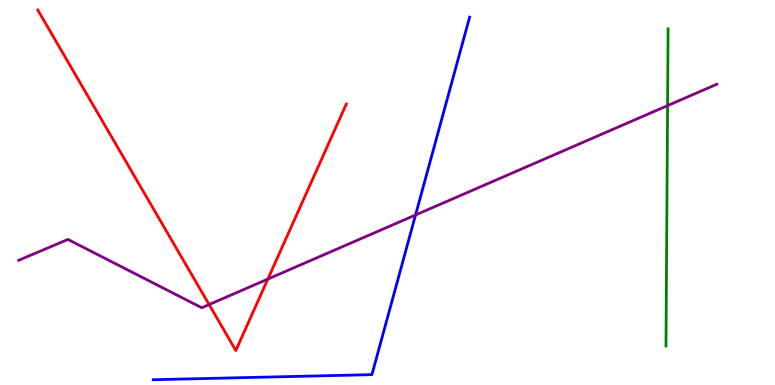[{'lines': ['blue', 'red'], 'intersections': []}, {'lines': ['green', 'red'], 'intersections': []}, {'lines': ['purple', 'red'], 'intersections': [{'x': 2.7, 'y': 2.09}, {'x': 3.46, 'y': 2.75}]}, {'lines': ['blue', 'green'], 'intersections': []}, {'lines': ['blue', 'purple'], 'intersections': [{'x': 5.36, 'y': 4.42}]}, {'lines': ['green', 'purple'], 'intersections': [{'x': 8.61, 'y': 7.26}]}]